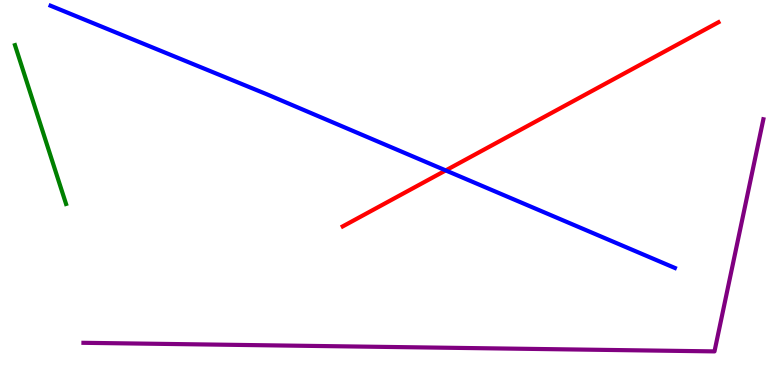[{'lines': ['blue', 'red'], 'intersections': [{'x': 5.75, 'y': 5.57}]}, {'lines': ['green', 'red'], 'intersections': []}, {'lines': ['purple', 'red'], 'intersections': []}, {'lines': ['blue', 'green'], 'intersections': []}, {'lines': ['blue', 'purple'], 'intersections': []}, {'lines': ['green', 'purple'], 'intersections': []}]